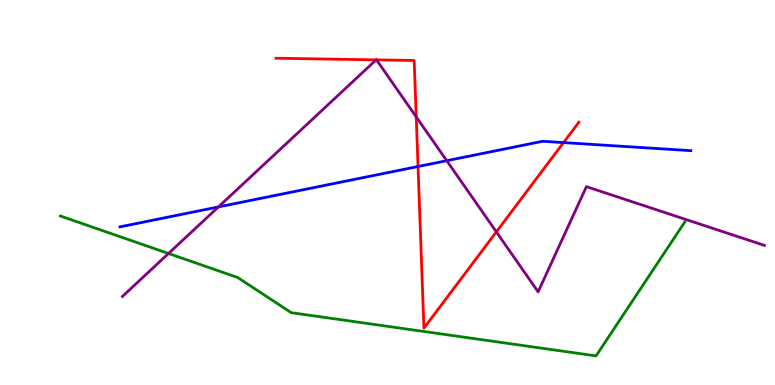[{'lines': ['blue', 'red'], 'intersections': [{'x': 5.39, 'y': 5.68}, {'x': 7.27, 'y': 6.3}]}, {'lines': ['green', 'red'], 'intersections': []}, {'lines': ['purple', 'red'], 'intersections': [{'x': 4.85, 'y': 8.45}, {'x': 4.86, 'y': 8.44}, {'x': 5.37, 'y': 6.96}, {'x': 6.4, 'y': 3.98}]}, {'lines': ['blue', 'green'], 'intersections': []}, {'lines': ['blue', 'purple'], 'intersections': [{'x': 2.82, 'y': 4.63}, {'x': 5.76, 'y': 5.83}]}, {'lines': ['green', 'purple'], 'intersections': [{'x': 2.17, 'y': 3.42}]}]